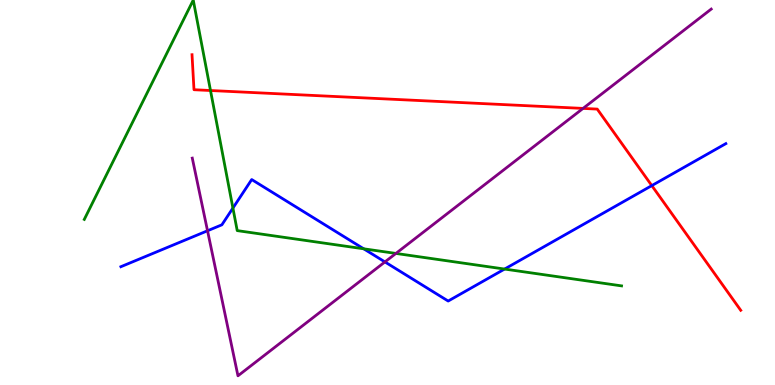[{'lines': ['blue', 'red'], 'intersections': [{'x': 8.41, 'y': 5.18}]}, {'lines': ['green', 'red'], 'intersections': [{'x': 2.72, 'y': 7.65}]}, {'lines': ['purple', 'red'], 'intersections': [{'x': 7.52, 'y': 7.18}]}, {'lines': ['blue', 'green'], 'intersections': [{'x': 3.01, 'y': 4.6}, {'x': 4.69, 'y': 3.54}, {'x': 6.51, 'y': 3.01}]}, {'lines': ['blue', 'purple'], 'intersections': [{'x': 2.68, 'y': 4.01}, {'x': 4.97, 'y': 3.2}]}, {'lines': ['green', 'purple'], 'intersections': [{'x': 5.11, 'y': 3.42}]}]